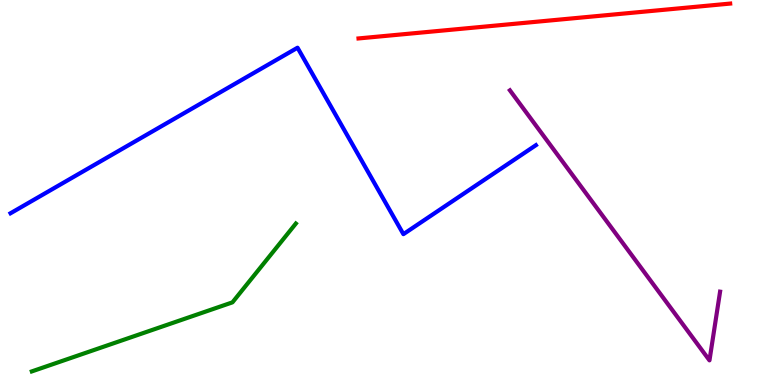[{'lines': ['blue', 'red'], 'intersections': []}, {'lines': ['green', 'red'], 'intersections': []}, {'lines': ['purple', 'red'], 'intersections': []}, {'lines': ['blue', 'green'], 'intersections': []}, {'lines': ['blue', 'purple'], 'intersections': []}, {'lines': ['green', 'purple'], 'intersections': []}]